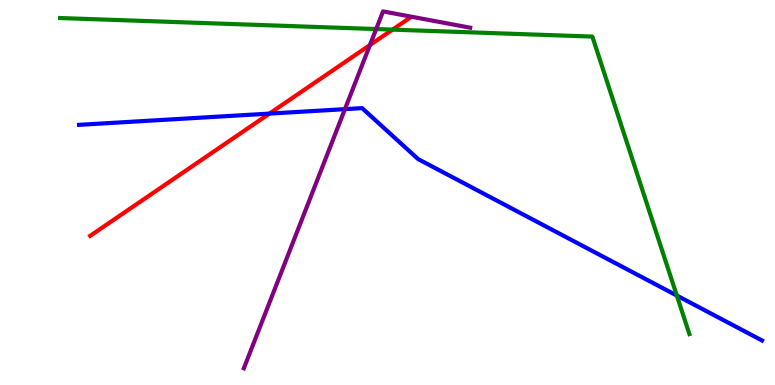[{'lines': ['blue', 'red'], 'intersections': [{'x': 3.48, 'y': 7.05}]}, {'lines': ['green', 'red'], 'intersections': [{'x': 5.07, 'y': 9.23}]}, {'lines': ['purple', 'red'], 'intersections': [{'x': 4.77, 'y': 8.83}]}, {'lines': ['blue', 'green'], 'intersections': [{'x': 8.73, 'y': 2.32}]}, {'lines': ['blue', 'purple'], 'intersections': [{'x': 4.45, 'y': 7.16}]}, {'lines': ['green', 'purple'], 'intersections': [{'x': 4.85, 'y': 9.25}]}]